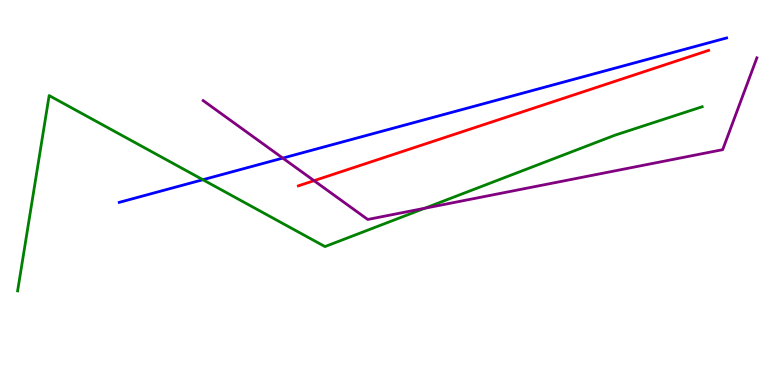[{'lines': ['blue', 'red'], 'intersections': []}, {'lines': ['green', 'red'], 'intersections': []}, {'lines': ['purple', 'red'], 'intersections': [{'x': 4.05, 'y': 5.31}]}, {'lines': ['blue', 'green'], 'intersections': [{'x': 2.62, 'y': 5.33}]}, {'lines': ['blue', 'purple'], 'intersections': [{'x': 3.65, 'y': 5.89}]}, {'lines': ['green', 'purple'], 'intersections': [{'x': 5.48, 'y': 4.59}]}]